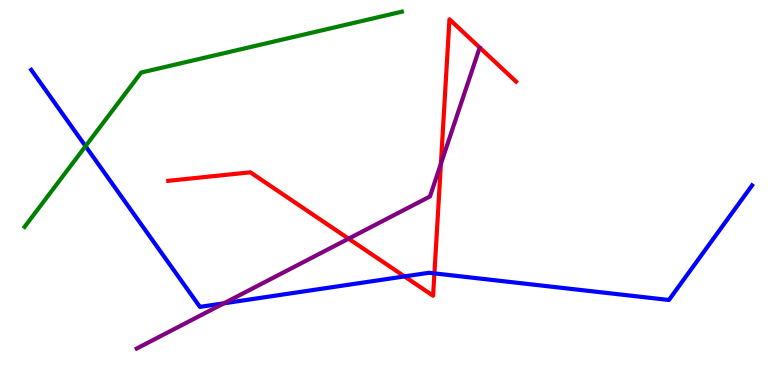[{'lines': ['blue', 'red'], 'intersections': [{'x': 5.22, 'y': 2.82}, {'x': 5.61, 'y': 2.9}]}, {'lines': ['green', 'red'], 'intersections': []}, {'lines': ['purple', 'red'], 'intersections': [{'x': 4.5, 'y': 3.8}, {'x': 5.69, 'y': 5.75}]}, {'lines': ['blue', 'green'], 'intersections': [{'x': 1.1, 'y': 6.2}]}, {'lines': ['blue', 'purple'], 'intersections': [{'x': 2.89, 'y': 2.12}]}, {'lines': ['green', 'purple'], 'intersections': []}]